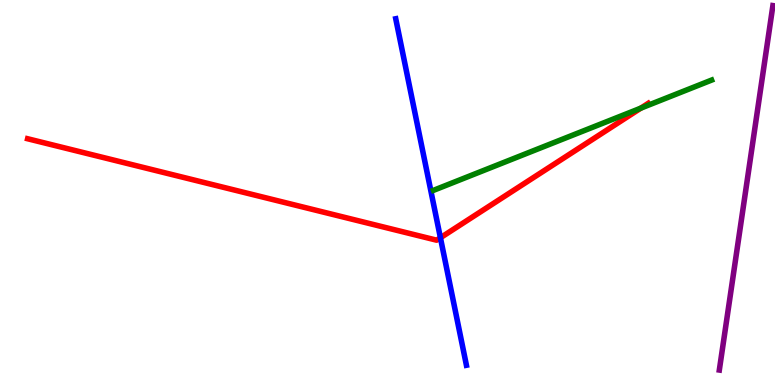[{'lines': ['blue', 'red'], 'intersections': [{'x': 5.68, 'y': 3.82}]}, {'lines': ['green', 'red'], 'intersections': [{'x': 8.27, 'y': 7.19}]}, {'lines': ['purple', 'red'], 'intersections': []}, {'lines': ['blue', 'green'], 'intersections': []}, {'lines': ['blue', 'purple'], 'intersections': []}, {'lines': ['green', 'purple'], 'intersections': []}]